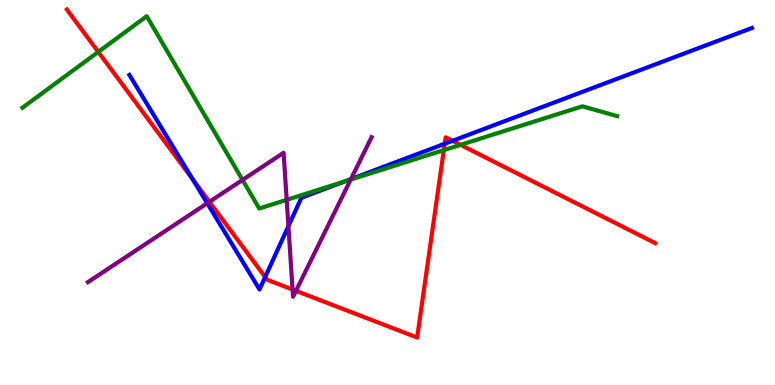[{'lines': ['blue', 'red'], 'intersections': [{'x': 2.49, 'y': 5.34}, {'x': 3.42, 'y': 2.8}, {'x': 5.74, 'y': 6.27}, {'x': 5.84, 'y': 6.34}]}, {'lines': ['green', 'red'], 'intersections': [{'x': 1.27, 'y': 8.65}, {'x': 5.73, 'y': 6.1}, {'x': 5.94, 'y': 6.24}]}, {'lines': ['purple', 'red'], 'intersections': [{'x': 2.7, 'y': 4.76}, {'x': 3.78, 'y': 2.48}, {'x': 3.82, 'y': 2.45}]}, {'lines': ['blue', 'green'], 'intersections': [{'x': 4.44, 'y': 5.28}]}, {'lines': ['blue', 'purple'], 'intersections': [{'x': 2.67, 'y': 4.72}, {'x': 3.72, 'y': 4.13}, {'x': 4.53, 'y': 5.35}]}, {'lines': ['green', 'purple'], 'intersections': [{'x': 3.13, 'y': 5.33}, {'x': 3.7, 'y': 4.81}, {'x': 4.53, 'y': 5.34}]}]